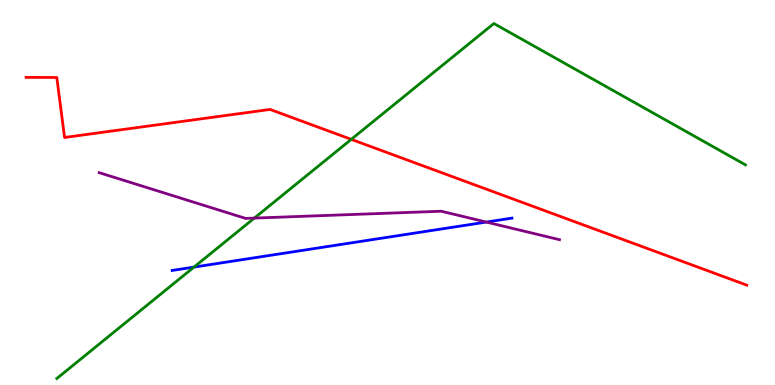[{'lines': ['blue', 'red'], 'intersections': []}, {'lines': ['green', 'red'], 'intersections': [{'x': 4.53, 'y': 6.38}]}, {'lines': ['purple', 'red'], 'intersections': []}, {'lines': ['blue', 'green'], 'intersections': [{'x': 2.5, 'y': 3.06}]}, {'lines': ['blue', 'purple'], 'intersections': [{'x': 6.27, 'y': 4.23}]}, {'lines': ['green', 'purple'], 'intersections': [{'x': 3.28, 'y': 4.34}]}]